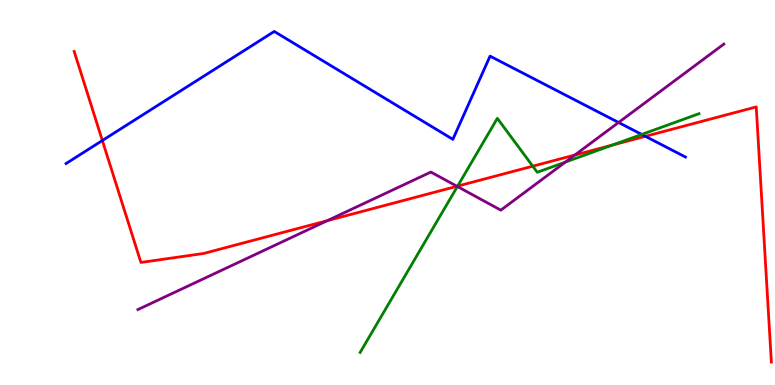[{'lines': ['blue', 'red'], 'intersections': [{'x': 1.32, 'y': 6.35}, {'x': 8.33, 'y': 6.46}]}, {'lines': ['green', 'red'], 'intersections': [{'x': 5.9, 'y': 5.17}, {'x': 6.87, 'y': 5.68}, {'x': 7.9, 'y': 6.23}]}, {'lines': ['purple', 'red'], 'intersections': [{'x': 4.22, 'y': 4.27}, {'x': 5.9, 'y': 5.16}, {'x': 7.42, 'y': 5.97}]}, {'lines': ['blue', 'green'], 'intersections': [{'x': 8.28, 'y': 6.51}]}, {'lines': ['blue', 'purple'], 'intersections': [{'x': 7.98, 'y': 6.82}]}, {'lines': ['green', 'purple'], 'intersections': [{'x': 5.9, 'y': 5.16}, {'x': 7.29, 'y': 5.79}]}]